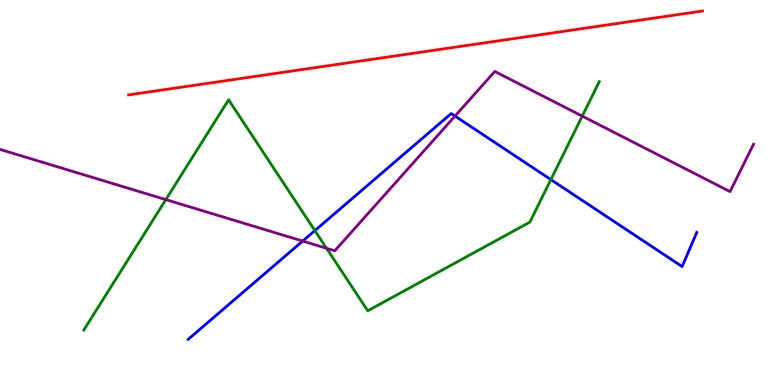[{'lines': ['blue', 'red'], 'intersections': []}, {'lines': ['green', 'red'], 'intersections': []}, {'lines': ['purple', 'red'], 'intersections': []}, {'lines': ['blue', 'green'], 'intersections': [{'x': 4.06, 'y': 4.01}, {'x': 7.11, 'y': 5.33}]}, {'lines': ['blue', 'purple'], 'intersections': [{'x': 3.91, 'y': 3.74}, {'x': 5.87, 'y': 6.99}]}, {'lines': ['green', 'purple'], 'intersections': [{'x': 2.14, 'y': 4.82}, {'x': 4.21, 'y': 3.55}, {'x': 7.51, 'y': 6.98}]}]